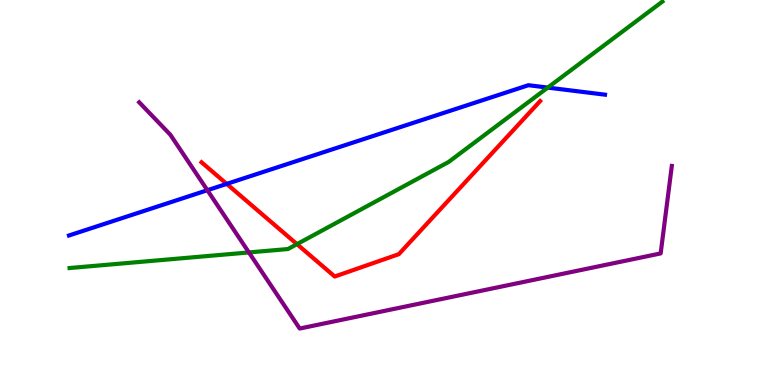[{'lines': ['blue', 'red'], 'intersections': [{'x': 2.93, 'y': 5.22}]}, {'lines': ['green', 'red'], 'intersections': [{'x': 3.83, 'y': 3.66}]}, {'lines': ['purple', 'red'], 'intersections': []}, {'lines': ['blue', 'green'], 'intersections': [{'x': 7.07, 'y': 7.72}]}, {'lines': ['blue', 'purple'], 'intersections': [{'x': 2.68, 'y': 5.06}]}, {'lines': ['green', 'purple'], 'intersections': [{'x': 3.21, 'y': 3.44}]}]